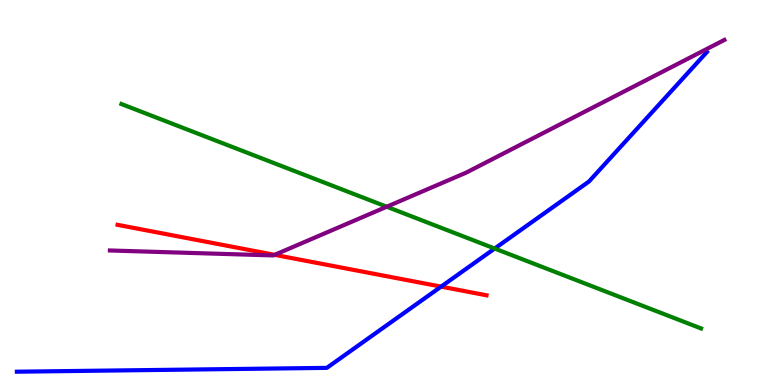[{'lines': ['blue', 'red'], 'intersections': [{'x': 5.69, 'y': 2.56}]}, {'lines': ['green', 'red'], 'intersections': []}, {'lines': ['purple', 'red'], 'intersections': [{'x': 3.54, 'y': 3.38}]}, {'lines': ['blue', 'green'], 'intersections': [{'x': 6.38, 'y': 3.54}]}, {'lines': ['blue', 'purple'], 'intersections': []}, {'lines': ['green', 'purple'], 'intersections': [{'x': 4.99, 'y': 4.63}]}]